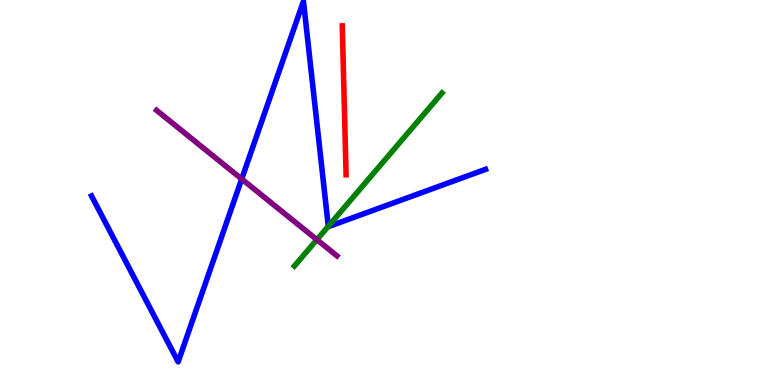[{'lines': ['blue', 'red'], 'intersections': []}, {'lines': ['green', 'red'], 'intersections': []}, {'lines': ['purple', 'red'], 'intersections': []}, {'lines': ['blue', 'green'], 'intersections': [{'x': 4.24, 'y': 4.12}]}, {'lines': ['blue', 'purple'], 'intersections': [{'x': 3.12, 'y': 5.35}]}, {'lines': ['green', 'purple'], 'intersections': [{'x': 4.09, 'y': 3.78}]}]